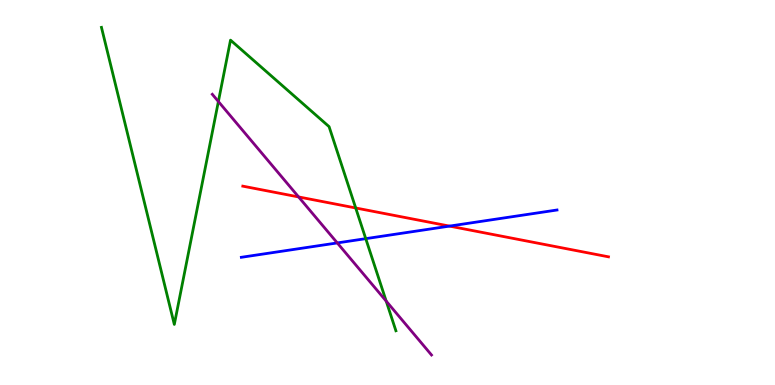[{'lines': ['blue', 'red'], 'intersections': [{'x': 5.8, 'y': 4.13}]}, {'lines': ['green', 'red'], 'intersections': [{'x': 4.59, 'y': 4.6}]}, {'lines': ['purple', 'red'], 'intersections': [{'x': 3.85, 'y': 4.88}]}, {'lines': ['blue', 'green'], 'intersections': [{'x': 4.72, 'y': 3.8}]}, {'lines': ['blue', 'purple'], 'intersections': [{'x': 4.35, 'y': 3.69}]}, {'lines': ['green', 'purple'], 'intersections': [{'x': 2.82, 'y': 7.36}, {'x': 4.98, 'y': 2.18}]}]